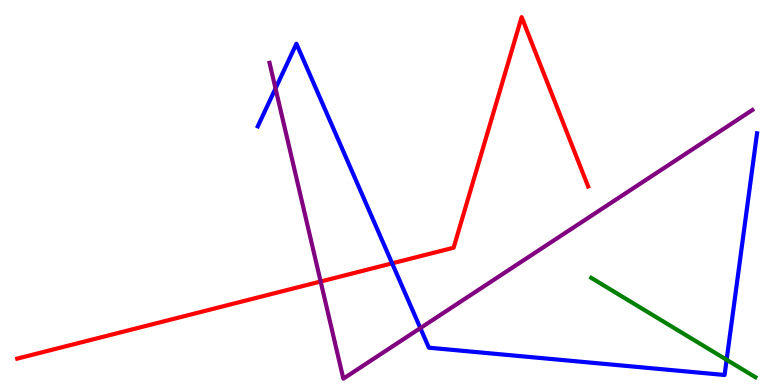[{'lines': ['blue', 'red'], 'intersections': [{'x': 5.06, 'y': 3.16}]}, {'lines': ['green', 'red'], 'intersections': []}, {'lines': ['purple', 'red'], 'intersections': [{'x': 4.14, 'y': 2.69}]}, {'lines': ['blue', 'green'], 'intersections': [{'x': 9.38, 'y': 0.655}]}, {'lines': ['blue', 'purple'], 'intersections': [{'x': 3.56, 'y': 7.7}, {'x': 5.42, 'y': 1.48}]}, {'lines': ['green', 'purple'], 'intersections': []}]